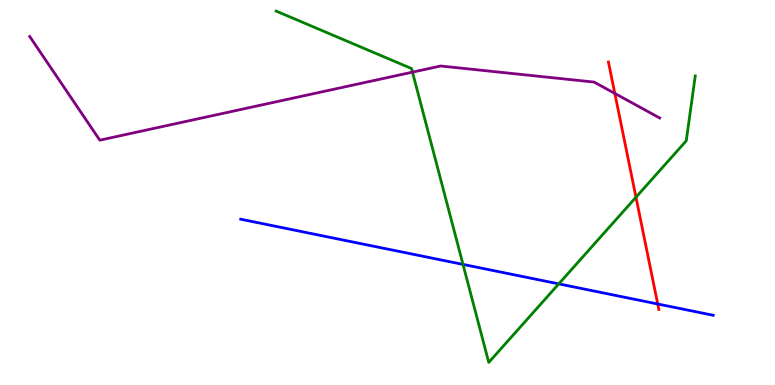[{'lines': ['blue', 'red'], 'intersections': [{'x': 8.49, 'y': 2.1}]}, {'lines': ['green', 'red'], 'intersections': [{'x': 8.21, 'y': 4.88}]}, {'lines': ['purple', 'red'], 'intersections': [{'x': 7.93, 'y': 7.57}]}, {'lines': ['blue', 'green'], 'intersections': [{'x': 5.97, 'y': 3.13}, {'x': 7.21, 'y': 2.63}]}, {'lines': ['blue', 'purple'], 'intersections': []}, {'lines': ['green', 'purple'], 'intersections': [{'x': 5.32, 'y': 8.13}]}]